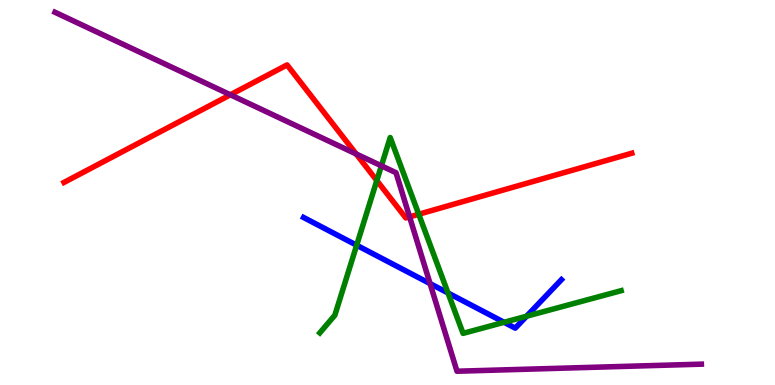[{'lines': ['blue', 'red'], 'intersections': []}, {'lines': ['green', 'red'], 'intersections': [{'x': 4.86, 'y': 5.31}, {'x': 5.4, 'y': 4.44}]}, {'lines': ['purple', 'red'], 'intersections': [{'x': 2.97, 'y': 7.54}, {'x': 4.6, 'y': 6.0}, {'x': 5.28, 'y': 4.37}]}, {'lines': ['blue', 'green'], 'intersections': [{'x': 4.6, 'y': 3.63}, {'x': 5.78, 'y': 2.39}, {'x': 6.5, 'y': 1.63}, {'x': 6.79, 'y': 1.79}]}, {'lines': ['blue', 'purple'], 'intersections': [{'x': 5.55, 'y': 2.63}]}, {'lines': ['green', 'purple'], 'intersections': [{'x': 4.92, 'y': 5.69}]}]